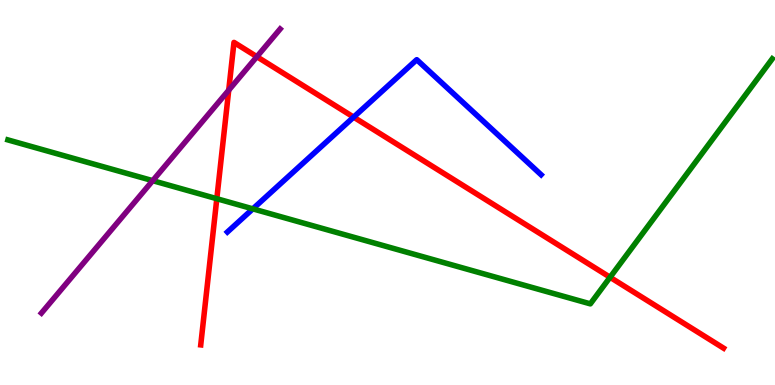[{'lines': ['blue', 'red'], 'intersections': [{'x': 4.56, 'y': 6.96}]}, {'lines': ['green', 'red'], 'intersections': [{'x': 2.8, 'y': 4.84}, {'x': 7.87, 'y': 2.8}]}, {'lines': ['purple', 'red'], 'intersections': [{'x': 2.95, 'y': 7.66}, {'x': 3.31, 'y': 8.53}]}, {'lines': ['blue', 'green'], 'intersections': [{'x': 3.26, 'y': 4.58}]}, {'lines': ['blue', 'purple'], 'intersections': []}, {'lines': ['green', 'purple'], 'intersections': [{'x': 1.97, 'y': 5.31}]}]